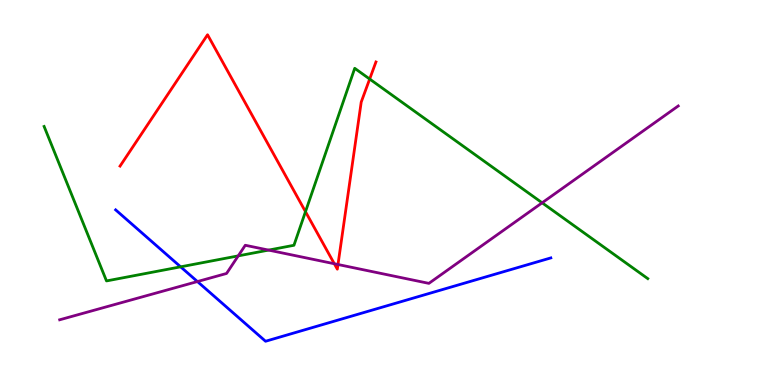[{'lines': ['blue', 'red'], 'intersections': []}, {'lines': ['green', 'red'], 'intersections': [{'x': 3.94, 'y': 4.5}, {'x': 4.77, 'y': 7.95}]}, {'lines': ['purple', 'red'], 'intersections': [{'x': 4.31, 'y': 3.15}, {'x': 4.36, 'y': 3.13}]}, {'lines': ['blue', 'green'], 'intersections': [{'x': 2.33, 'y': 3.07}]}, {'lines': ['blue', 'purple'], 'intersections': [{'x': 2.55, 'y': 2.69}]}, {'lines': ['green', 'purple'], 'intersections': [{'x': 3.07, 'y': 3.35}, {'x': 3.47, 'y': 3.5}, {'x': 7.0, 'y': 4.73}]}]